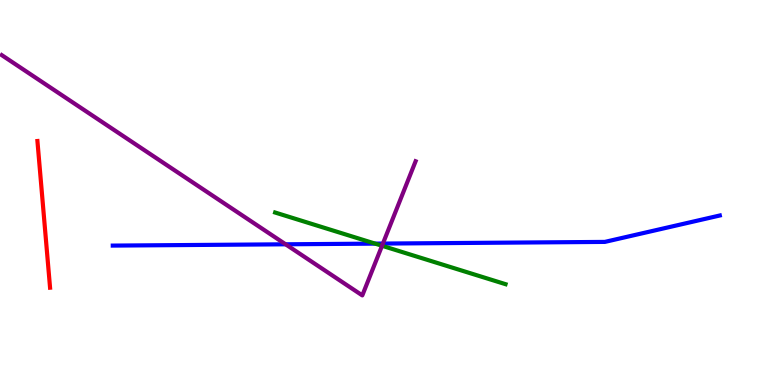[{'lines': ['blue', 'red'], 'intersections': []}, {'lines': ['green', 'red'], 'intersections': []}, {'lines': ['purple', 'red'], 'intersections': []}, {'lines': ['blue', 'green'], 'intersections': [{'x': 4.84, 'y': 3.67}]}, {'lines': ['blue', 'purple'], 'intersections': [{'x': 3.69, 'y': 3.65}, {'x': 4.94, 'y': 3.67}]}, {'lines': ['green', 'purple'], 'intersections': [{'x': 4.93, 'y': 3.62}]}]